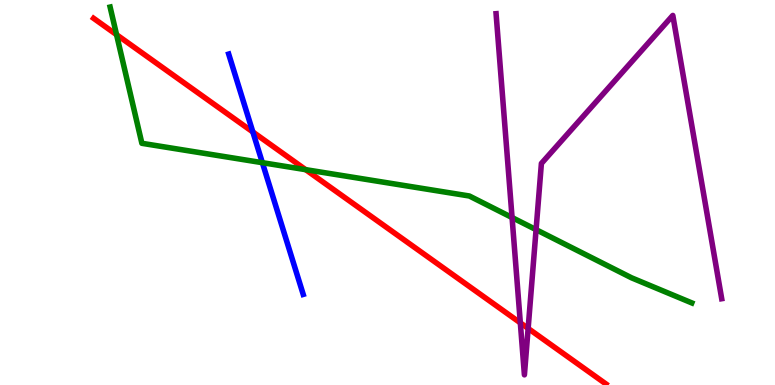[{'lines': ['blue', 'red'], 'intersections': [{'x': 3.26, 'y': 6.57}]}, {'lines': ['green', 'red'], 'intersections': [{'x': 1.5, 'y': 9.1}, {'x': 3.94, 'y': 5.59}]}, {'lines': ['purple', 'red'], 'intersections': [{'x': 6.71, 'y': 1.61}, {'x': 6.81, 'y': 1.47}]}, {'lines': ['blue', 'green'], 'intersections': [{'x': 3.39, 'y': 5.77}]}, {'lines': ['blue', 'purple'], 'intersections': []}, {'lines': ['green', 'purple'], 'intersections': [{'x': 6.61, 'y': 4.35}, {'x': 6.92, 'y': 4.04}]}]